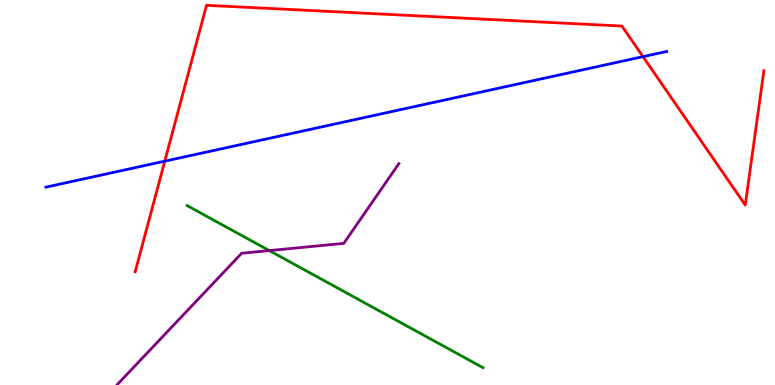[{'lines': ['blue', 'red'], 'intersections': [{'x': 2.13, 'y': 5.81}, {'x': 8.3, 'y': 8.53}]}, {'lines': ['green', 'red'], 'intersections': []}, {'lines': ['purple', 'red'], 'intersections': []}, {'lines': ['blue', 'green'], 'intersections': []}, {'lines': ['blue', 'purple'], 'intersections': []}, {'lines': ['green', 'purple'], 'intersections': [{'x': 3.47, 'y': 3.49}]}]